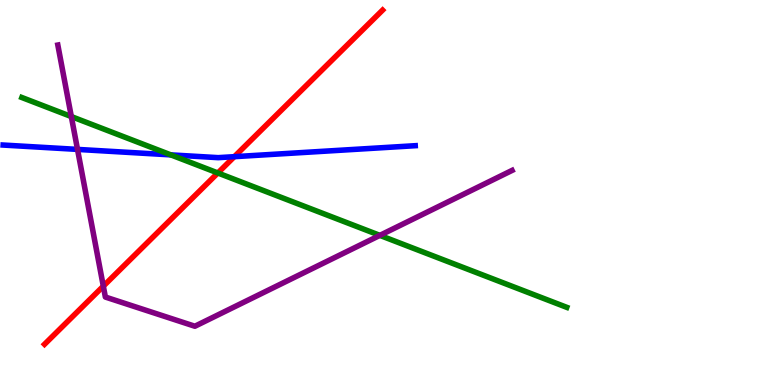[{'lines': ['blue', 'red'], 'intersections': [{'x': 3.02, 'y': 5.93}]}, {'lines': ['green', 'red'], 'intersections': [{'x': 2.81, 'y': 5.51}]}, {'lines': ['purple', 'red'], 'intersections': [{'x': 1.33, 'y': 2.57}]}, {'lines': ['blue', 'green'], 'intersections': [{'x': 2.2, 'y': 5.98}]}, {'lines': ['blue', 'purple'], 'intersections': [{'x': 1.0, 'y': 6.12}]}, {'lines': ['green', 'purple'], 'intersections': [{'x': 0.92, 'y': 6.97}, {'x': 4.9, 'y': 3.89}]}]